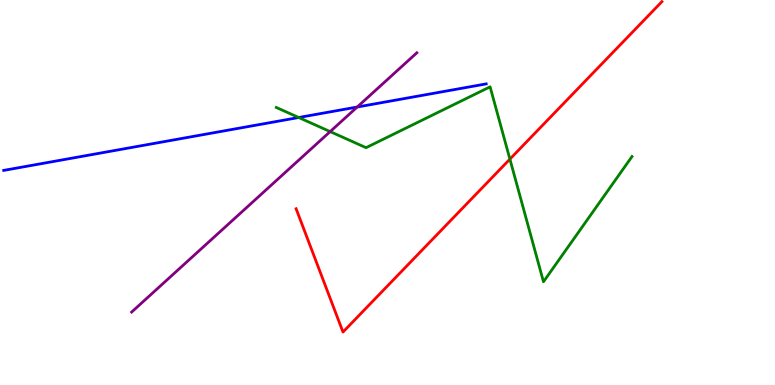[{'lines': ['blue', 'red'], 'intersections': []}, {'lines': ['green', 'red'], 'intersections': [{'x': 6.58, 'y': 5.87}]}, {'lines': ['purple', 'red'], 'intersections': []}, {'lines': ['blue', 'green'], 'intersections': [{'x': 3.85, 'y': 6.95}]}, {'lines': ['blue', 'purple'], 'intersections': [{'x': 4.61, 'y': 7.22}]}, {'lines': ['green', 'purple'], 'intersections': [{'x': 4.26, 'y': 6.58}]}]